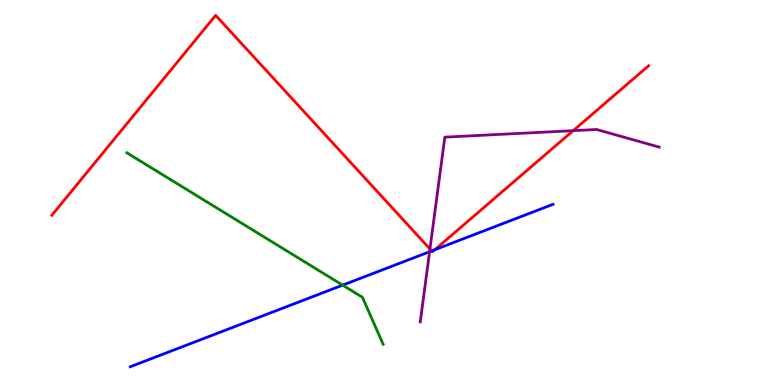[{'lines': ['blue', 'red'], 'intersections': [{'x': 5.57, 'y': 3.48}, {'x': 5.61, 'y': 3.51}]}, {'lines': ['green', 'red'], 'intersections': []}, {'lines': ['purple', 'red'], 'intersections': [{'x': 5.55, 'y': 3.53}, {'x': 7.4, 'y': 6.61}]}, {'lines': ['blue', 'green'], 'intersections': [{'x': 4.42, 'y': 2.59}]}, {'lines': ['blue', 'purple'], 'intersections': [{'x': 5.54, 'y': 3.46}]}, {'lines': ['green', 'purple'], 'intersections': []}]